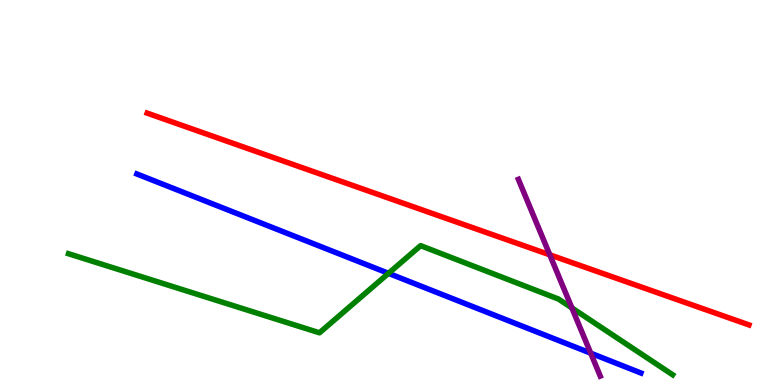[{'lines': ['blue', 'red'], 'intersections': []}, {'lines': ['green', 'red'], 'intersections': []}, {'lines': ['purple', 'red'], 'intersections': [{'x': 7.09, 'y': 3.38}]}, {'lines': ['blue', 'green'], 'intersections': [{'x': 5.01, 'y': 2.9}]}, {'lines': ['blue', 'purple'], 'intersections': [{'x': 7.62, 'y': 0.827}]}, {'lines': ['green', 'purple'], 'intersections': [{'x': 7.38, 'y': 2.0}]}]